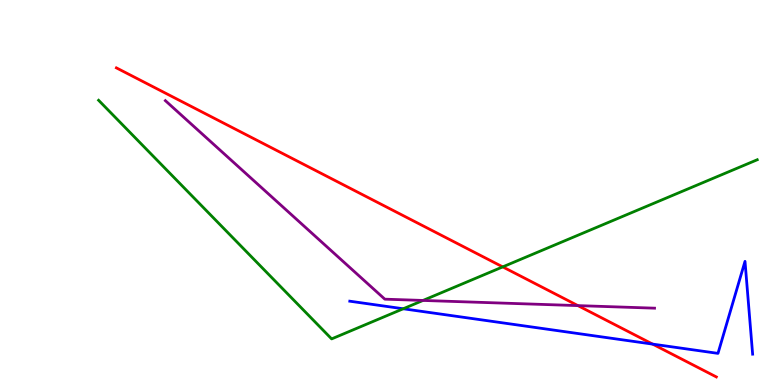[{'lines': ['blue', 'red'], 'intersections': [{'x': 8.42, 'y': 1.06}]}, {'lines': ['green', 'red'], 'intersections': [{'x': 6.49, 'y': 3.07}]}, {'lines': ['purple', 'red'], 'intersections': [{'x': 7.46, 'y': 2.06}]}, {'lines': ['blue', 'green'], 'intersections': [{'x': 5.2, 'y': 1.98}]}, {'lines': ['blue', 'purple'], 'intersections': []}, {'lines': ['green', 'purple'], 'intersections': [{'x': 5.46, 'y': 2.2}]}]